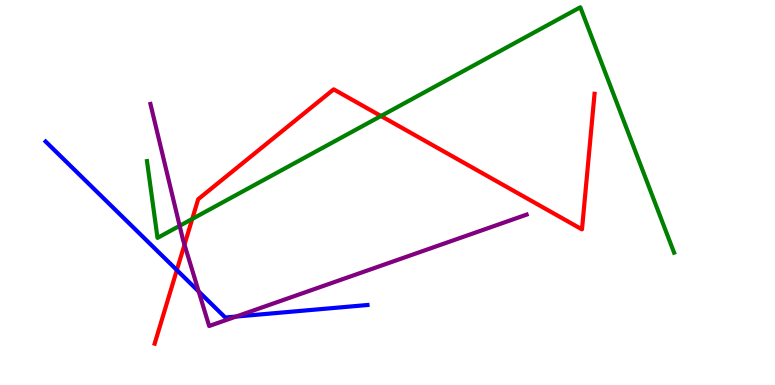[{'lines': ['blue', 'red'], 'intersections': [{'x': 2.28, 'y': 2.99}]}, {'lines': ['green', 'red'], 'intersections': [{'x': 2.48, 'y': 4.31}, {'x': 4.92, 'y': 6.99}]}, {'lines': ['purple', 'red'], 'intersections': [{'x': 2.38, 'y': 3.65}]}, {'lines': ['blue', 'green'], 'intersections': []}, {'lines': ['blue', 'purple'], 'intersections': [{'x': 2.56, 'y': 2.43}, {'x': 3.05, 'y': 1.78}]}, {'lines': ['green', 'purple'], 'intersections': [{'x': 2.32, 'y': 4.13}]}]